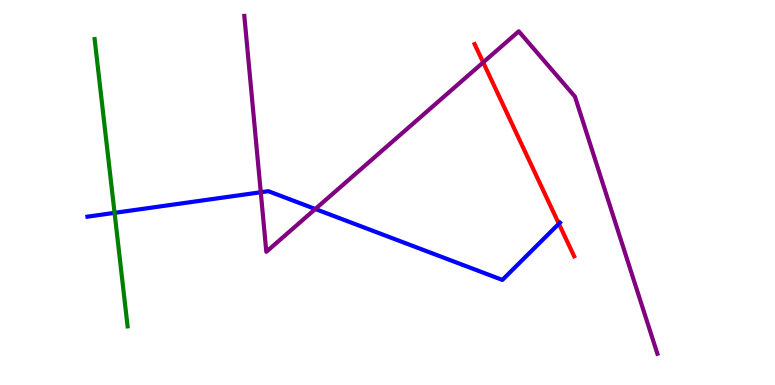[{'lines': ['blue', 'red'], 'intersections': [{'x': 7.21, 'y': 4.19}]}, {'lines': ['green', 'red'], 'intersections': []}, {'lines': ['purple', 'red'], 'intersections': [{'x': 6.23, 'y': 8.38}]}, {'lines': ['blue', 'green'], 'intersections': [{'x': 1.48, 'y': 4.47}]}, {'lines': ['blue', 'purple'], 'intersections': [{'x': 3.36, 'y': 5.01}, {'x': 4.07, 'y': 4.57}]}, {'lines': ['green', 'purple'], 'intersections': []}]